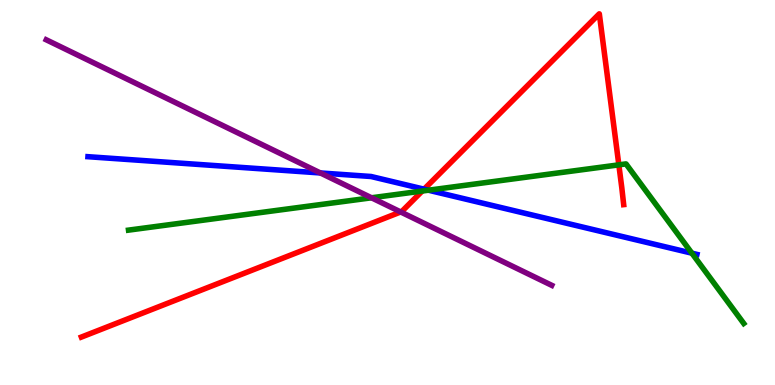[{'lines': ['blue', 'red'], 'intersections': [{'x': 5.47, 'y': 5.09}]}, {'lines': ['green', 'red'], 'intersections': [{'x': 5.45, 'y': 5.04}, {'x': 7.99, 'y': 5.72}]}, {'lines': ['purple', 'red'], 'intersections': [{'x': 5.17, 'y': 4.49}]}, {'lines': ['blue', 'green'], 'intersections': [{'x': 5.53, 'y': 5.06}, {'x': 8.93, 'y': 3.42}]}, {'lines': ['blue', 'purple'], 'intersections': [{'x': 4.13, 'y': 5.51}]}, {'lines': ['green', 'purple'], 'intersections': [{'x': 4.79, 'y': 4.86}]}]